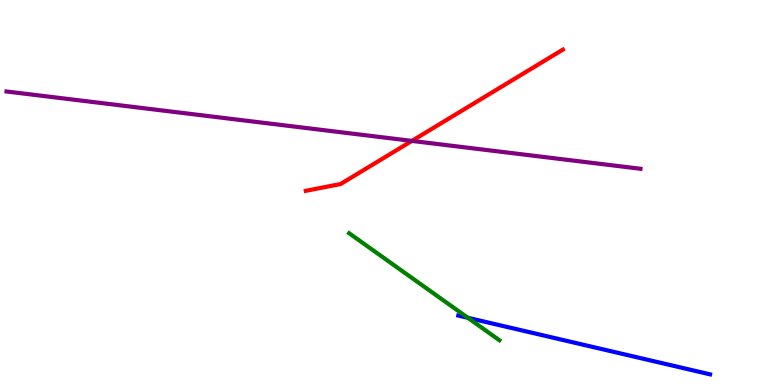[{'lines': ['blue', 'red'], 'intersections': []}, {'lines': ['green', 'red'], 'intersections': []}, {'lines': ['purple', 'red'], 'intersections': [{'x': 5.31, 'y': 6.34}]}, {'lines': ['blue', 'green'], 'intersections': [{'x': 6.04, 'y': 1.75}]}, {'lines': ['blue', 'purple'], 'intersections': []}, {'lines': ['green', 'purple'], 'intersections': []}]